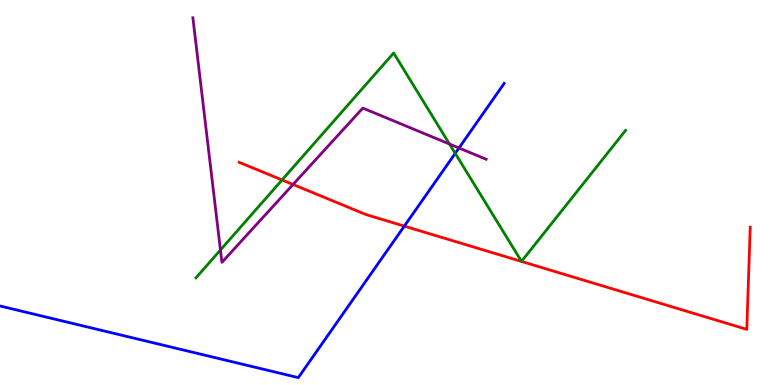[{'lines': ['blue', 'red'], 'intersections': [{'x': 5.22, 'y': 4.13}]}, {'lines': ['green', 'red'], 'intersections': [{'x': 3.64, 'y': 5.33}]}, {'lines': ['purple', 'red'], 'intersections': [{'x': 3.78, 'y': 5.21}]}, {'lines': ['blue', 'green'], 'intersections': [{'x': 5.87, 'y': 6.02}]}, {'lines': ['blue', 'purple'], 'intersections': [{'x': 5.92, 'y': 6.16}]}, {'lines': ['green', 'purple'], 'intersections': [{'x': 2.84, 'y': 3.51}, {'x': 5.8, 'y': 6.26}]}]